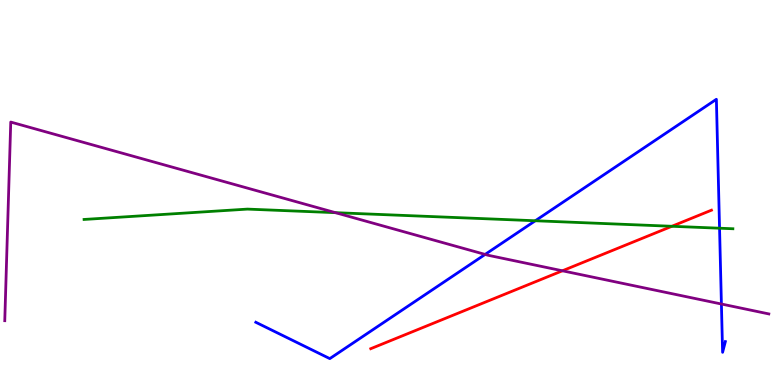[{'lines': ['blue', 'red'], 'intersections': []}, {'lines': ['green', 'red'], 'intersections': [{'x': 8.67, 'y': 4.12}]}, {'lines': ['purple', 'red'], 'intersections': [{'x': 7.26, 'y': 2.97}]}, {'lines': ['blue', 'green'], 'intersections': [{'x': 6.91, 'y': 4.27}, {'x': 9.28, 'y': 4.07}]}, {'lines': ['blue', 'purple'], 'intersections': [{'x': 6.26, 'y': 3.39}, {'x': 9.31, 'y': 2.1}]}, {'lines': ['green', 'purple'], 'intersections': [{'x': 4.33, 'y': 4.48}]}]